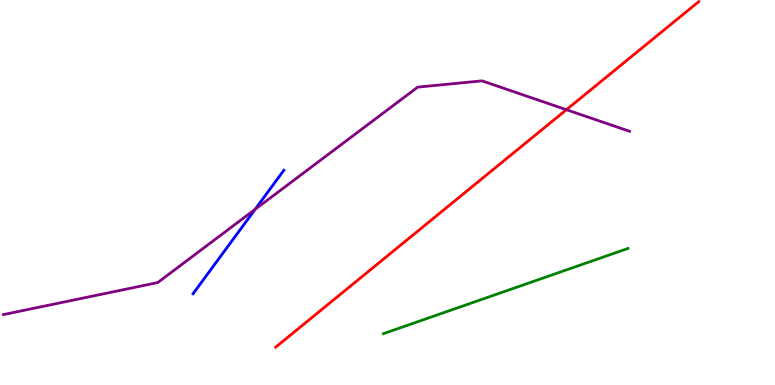[{'lines': ['blue', 'red'], 'intersections': []}, {'lines': ['green', 'red'], 'intersections': []}, {'lines': ['purple', 'red'], 'intersections': [{'x': 7.31, 'y': 7.15}]}, {'lines': ['blue', 'green'], 'intersections': []}, {'lines': ['blue', 'purple'], 'intersections': [{'x': 3.29, 'y': 4.56}]}, {'lines': ['green', 'purple'], 'intersections': []}]